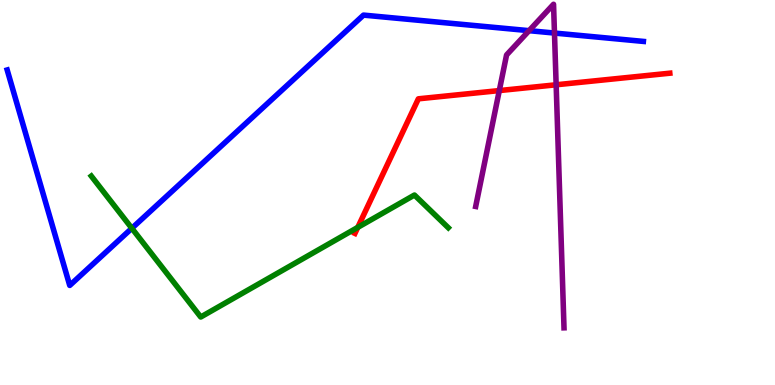[{'lines': ['blue', 'red'], 'intersections': []}, {'lines': ['green', 'red'], 'intersections': [{'x': 4.62, 'y': 4.09}]}, {'lines': ['purple', 'red'], 'intersections': [{'x': 6.44, 'y': 7.65}, {'x': 7.18, 'y': 7.8}]}, {'lines': ['blue', 'green'], 'intersections': [{'x': 1.7, 'y': 4.07}]}, {'lines': ['blue', 'purple'], 'intersections': [{'x': 6.83, 'y': 9.2}, {'x': 7.15, 'y': 9.14}]}, {'lines': ['green', 'purple'], 'intersections': []}]